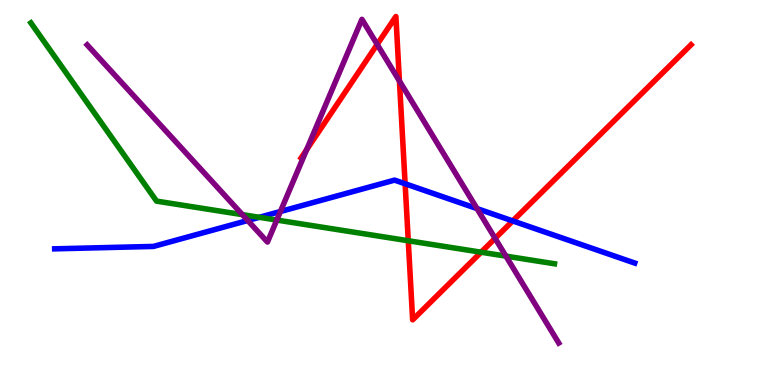[{'lines': ['blue', 'red'], 'intersections': [{'x': 5.23, 'y': 5.23}, {'x': 6.62, 'y': 4.26}]}, {'lines': ['green', 'red'], 'intersections': [{'x': 5.27, 'y': 3.75}, {'x': 6.21, 'y': 3.45}]}, {'lines': ['purple', 'red'], 'intersections': [{'x': 3.96, 'y': 6.11}, {'x': 4.87, 'y': 8.85}, {'x': 5.15, 'y': 7.9}, {'x': 6.39, 'y': 3.81}]}, {'lines': ['blue', 'green'], 'intersections': [{'x': 3.35, 'y': 4.36}]}, {'lines': ['blue', 'purple'], 'intersections': [{'x': 3.2, 'y': 4.27}, {'x': 3.62, 'y': 4.51}, {'x': 6.15, 'y': 4.58}]}, {'lines': ['green', 'purple'], 'intersections': [{'x': 3.13, 'y': 4.42}, {'x': 3.57, 'y': 4.28}, {'x': 6.53, 'y': 3.35}]}]